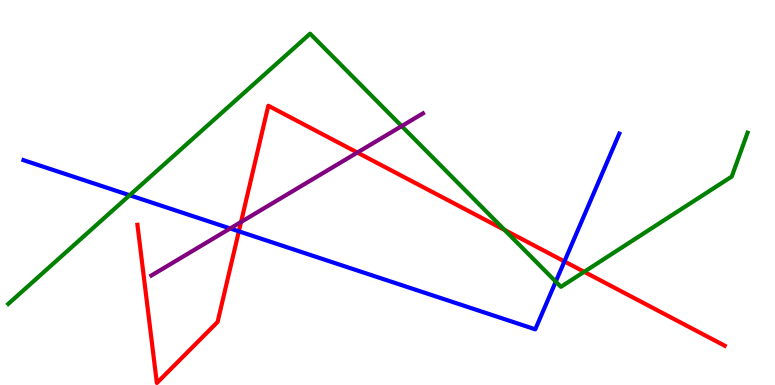[{'lines': ['blue', 'red'], 'intersections': [{'x': 3.08, 'y': 3.99}, {'x': 7.28, 'y': 3.21}]}, {'lines': ['green', 'red'], 'intersections': [{'x': 6.51, 'y': 4.03}, {'x': 7.54, 'y': 2.94}]}, {'lines': ['purple', 'red'], 'intersections': [{'x': 3.11, 'y': 4.23}, {'x': 4.61, 'y': 6.04}]}, {'lines': ['blue', 'green'], 'intersections': [{'x': 1.67, 'y': 4.93}, {'x': 7.17, 'y': 2.69}]}, {'lines': ['blue', 'purple'], 'intersections': [{'x': 2.97, 'y': 4.07}]}, {'lines': ['green', 'purple'], 'intersections': [{'x': 5.18, 'y': 6.72}]}]